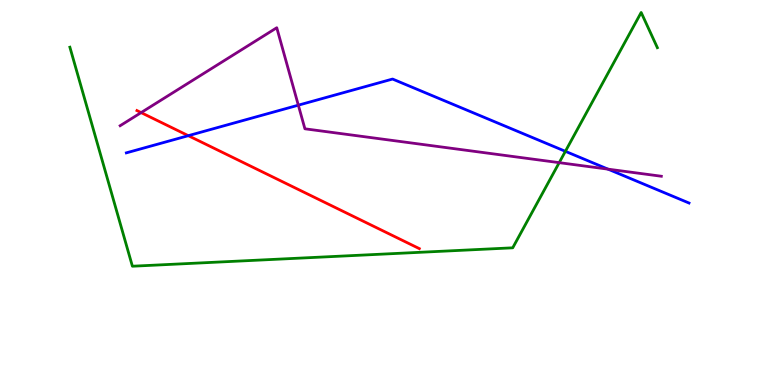[{'lines': ['blue', 'red'], 'intersections': [{'x': 2.43, 'y': 6.48}]}, {'lines': ['green', 'red'], 'intersections': []}, {'lines': ['purple', 'red'], 'intersections': [{'x': 1.82, 'y': 7.08}]}, {'lines': ['blue', 'green'], 'intersections': [{'x': 7.3, 'y': 6.07}]}, {'lines': ['blue', 'purple'], 'intersections': [{'x': 3.85, 'y': 7.27}, {'x': 7.85, 'y': 5.61}]}, {'lines': ['green', 'purple'], 'intersections': [{'x': 7.22, 'y': 5.78}]}]